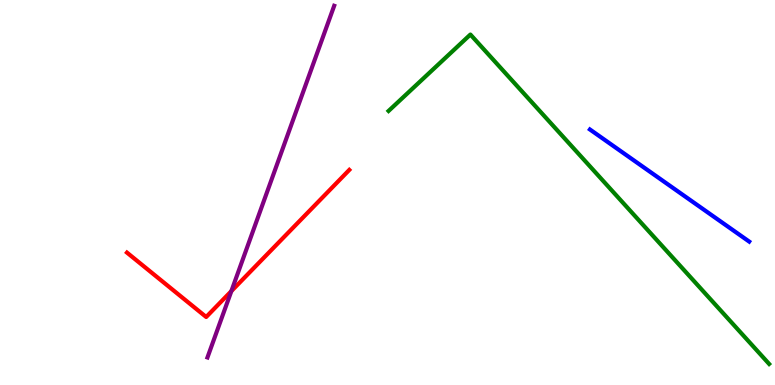[{'lines': ['blue', 'red'], 'intersections': []}, {'lines': ['green', 'red'], 'intersections': []}, {'lines': ['purple', 'red'], 'intersections': [{'x': 2.99, 'y': 2.44}]}, {'lines': ['blue', 'green'], 'intersections': []}, {'lines': ['blue', 'purple'], 'intersections': []}, {'lines': ['green', 'purple'], 'intersections': []}]